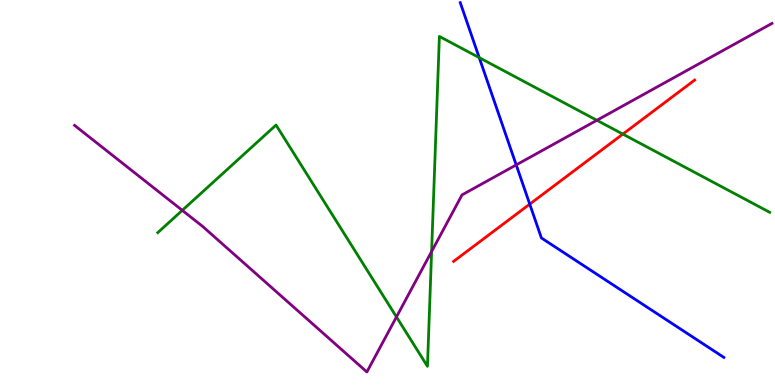[{'lines': ['blue', 'red'], 'intersections': [{'x': 6.84, 'y': 4.7}]}, {'lines': ['green', 'red'], 'intersections': [{'x': 8.04, 'y': 6.52}]}, {'lines': ['purple', 'red'], 'intersections': []}, {'lines': ['blue', 'green'], 'intersections': [{'x': 6.18, 'y': 8.5}]}, {'lines': ['blue', 'purple'], 'intersections': [{'x': 6.66, 'y': 5.72}]}, {'lines': ['green', 'purple'], 'intersections': [{'x': 2.35, 'y': 4.54}, {'x': 5.12, 'y': 1.77}, {'x': 5.57, 'y': 3.47}, {'x': 7.7, 'y': 6.88}]}]